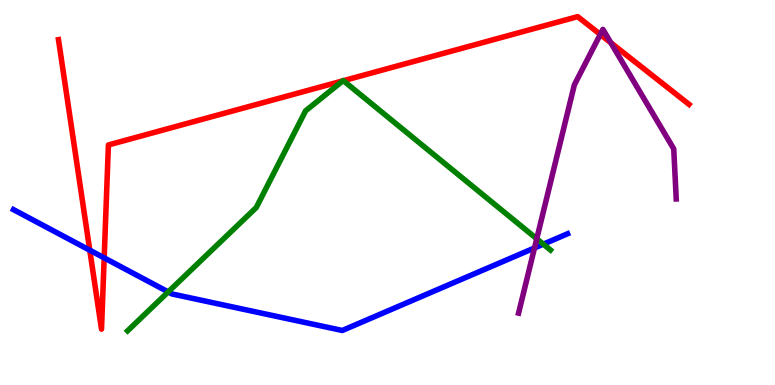[{'lines': ['blue', 'red'], 'intersections': [{'x': 1.16, 'y': 3.5}, {'x': 1.34, 'y': 3.3}]}, {'lines': ['green', 'red'], 'intersections': [{'x': 4.42, 'y': 7.9}, {'x': 4.43, 'y': 7.9}]}, {'lines': ['purple', 'red'], 'intersections': [{'x': 7.75, 'y': 9.11}, {'x': 7.88, 'y': 8.89}]}, {'lines': ['blue', 'green'], 'intersections': [{'x': 2.17, 'y': 2.42}, {'x': 7.01, 'y': 3.66}]}, {'lines': ['blue', 'purple'], 'intersections': [{'x': 6.9, 'y': 3.56}]}, {'lines': ['green', 'purple'], 'intersections': [{'x': 6.93, 'y': 3.8}]}]